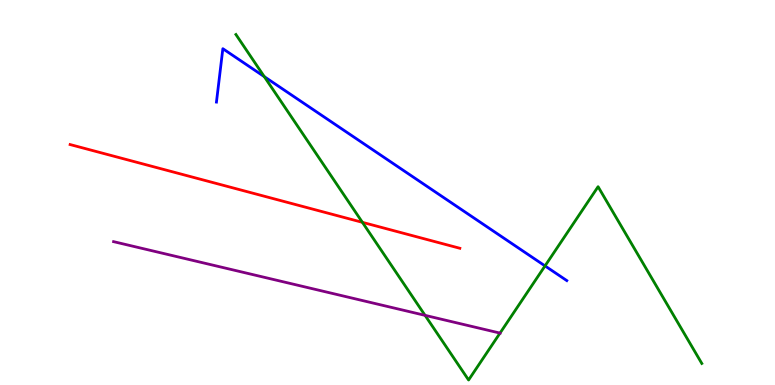[{'lines': ['blue', 'red'], 'intersections': []}, {'lines': ['green', 'red'], 'intersections': [{'x': 4.68, 'y': 4.23}]}, {'lines': ['purple', 'red'], 'intersections': []}, {'lines': ['blue', 'green'], 'intersections': [{'x': 3.41, 'y': 8.01}, {'x': 7.03, 'y': 3.09}]}, {'lines': ['blue', 'purple'], 'intersections': []}, {'lines': ['green', 'purple'], 'intersections': [{'x': 5.48, 'y': 1.81}, {'x': 6.45, 'y': 1.35}]}]